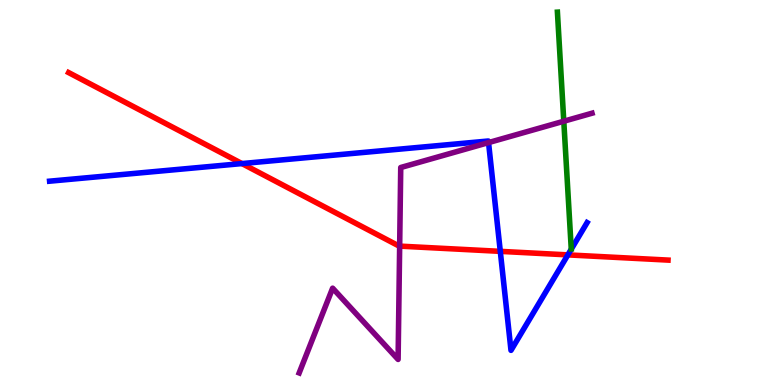[{'lines': ['blue', 'red'], 'intersections': [{'x': 3.12, 'y': 5.75}, {'x': 6.46, 'y': 3.47}, {'x': 7.33, 'y': 3.38}]}, {'lines': ['green', 'red'], 'intersections': []}, {'lines': ['purple', 'red'], 'intersections': [{'x': 5.16, 'y': 3.61}]}, {'lines': ['blue', 'green'], 'intersections': []}, {'lines': ['blue', 'purple'], 'intersections': [{'x': 6.3, 'y': 6.3}]}, {'lines': ['green', 'purple'], 'intersections': [{'x': 7.27, 'y': 6.85}]}]